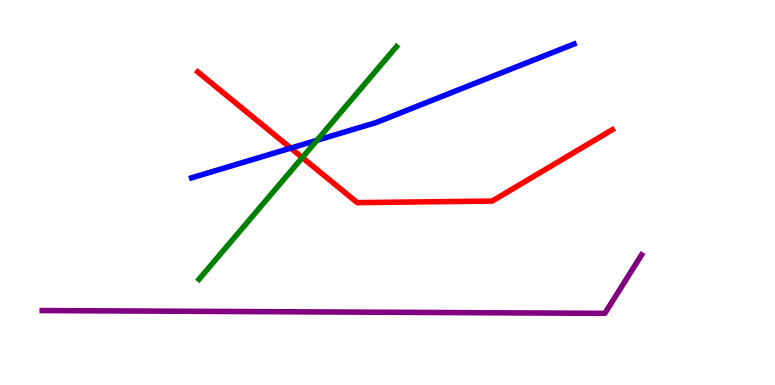[{'lines': ['blue', 'red'], 'intersections': [{'x': 3.75, 'y': 6.15}]}, {'lines': ['green', 'red'], 'intersections': [{'x': 3.9, 'y': 5.91}]}, {'lines': ['purple', 'red'], 'intersections': []}, {'lines': ['blue', 'green'], 'intersections': [{'x': 4.09, 'y': 6.36}]}, {'lines': ['blue', 'purple'], 'intersections': []}, {'lines': ['green', 'purple'], 'intersections': []}]